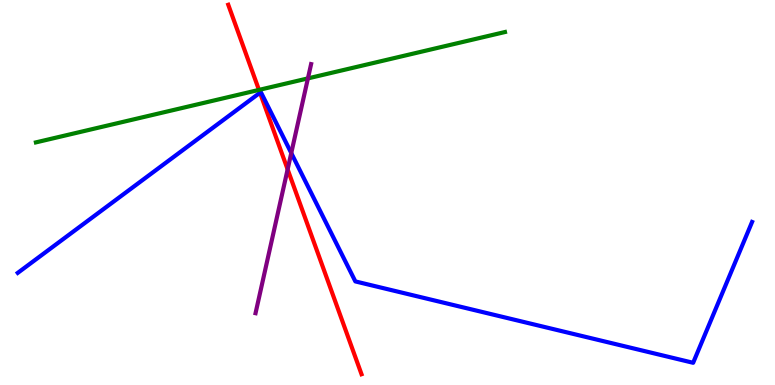[{'lines': ['blue', 'red'], 'intersections': [{'x': 3.35, 'y': 7.59}]}, {'lines': ['green', 'red'], 'intersections': [{'x': 3.34, 'y': 7.66}]}, {'lines': ['purple', 'red'], 'intersections': [{'x': 3.71, 'y': 5.6}]}, {'lines': ['blue', 'green'], 'intersections': []}, {'lines': ['blue', 'purple'], 'intersections': [{'x': 3.76, 'y': 6.02}]}, {'lines': ['green', 'purple'], 'intersections': [{'x': 3.97, 'y': 7.96}]}]